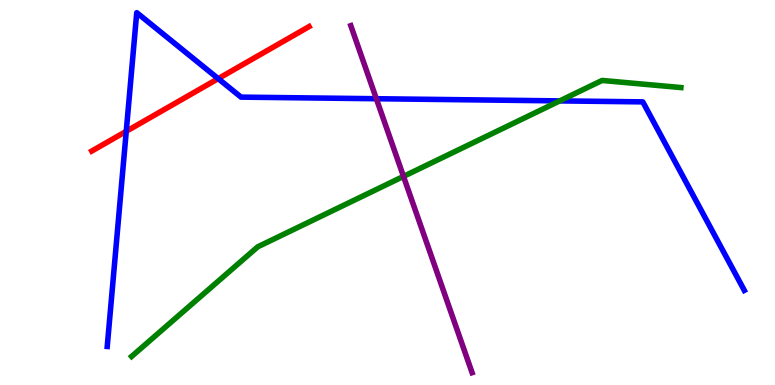[{'lines': ['blue', 'red'], 'intersections': [{'x': 1.63, 'y': 6.59}, {'x': 2.82, 'y': 7.96}]}, {'lines': ['green', 'red'], 'intersections': []}, {'lines': ['purple', 'red'], 'intersections': []}, {'lines': ['blue', 'green'], 'intersections': [{'x': 7.22, 'y': 7.38}]}, {'lines': ['blue', 'purple'], 'intersections': [{'x': 4.86, 'y': 7.44}]}, {'lines': ['green', 'purple'], 'intersections': [{'x': 5.21, 'y': 5.42}]}]